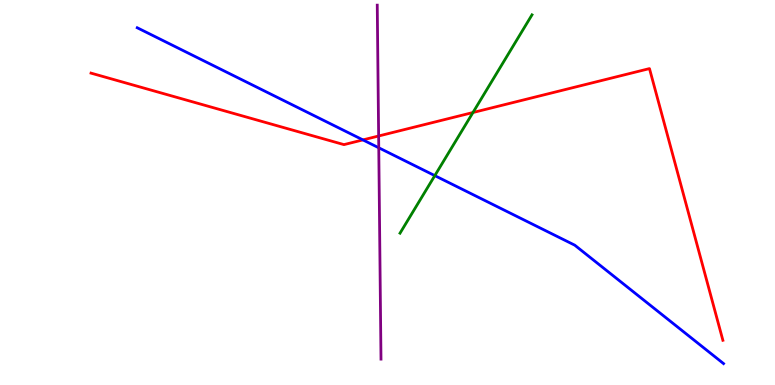[{'lines': ['blue', 'red'], 'intersections': [{'x': 4.68, 'y': 6.37}]}, {'lines': ['green', 'red'], 'intersections': [{'x': 6.1, 'y': 7.08}]}, {'lines': ['purple', 'red'], 'intersections': [{'x': 4.89, 'y': 6.47}]}, {'lines': ['blue', 'green'], 'intersections': [{'x': 5.61, 'y': 5.44}]}, {'lines': ['blue', 'purple'], 'intersections': [{'x': 4.89, 'y': 6.16}]}, {'lines': ['green', 'purple'], 'intersections': []}]